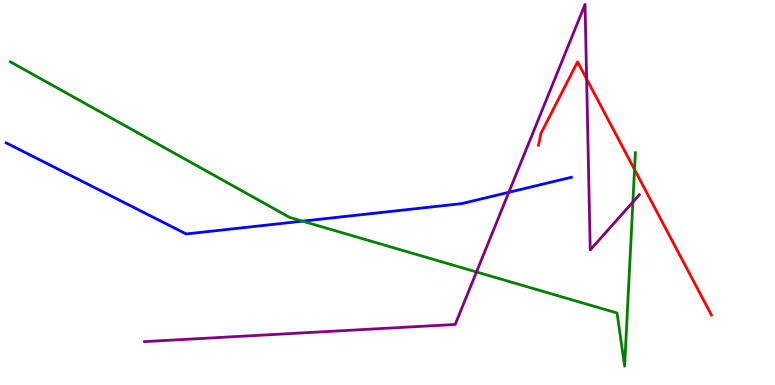[{'lines': ['blue', 'red'], 'intersections': []}, {'lines': ['green', 'red'], 'intersections': [{'x': 8.19, 'y': 5.6}]}, {'lines': ['purple', 'red'], 'intersections': [{'x': 7.57, 'y': 7.95}]}, {'lines': ['blue', 'green'], 'intersections': [{'x': 3.9, 'y': 4.26}]}, {'lines': ['blue', 'purple'], 'intersections': [{'x': 6.57, 'y': 5.01}]}, {'lines': ['green', 'purple'], 'intersections': [{'x': 6.15, 'y': 2.94}, {'x': 8.17, 'y': 4.75}]}]